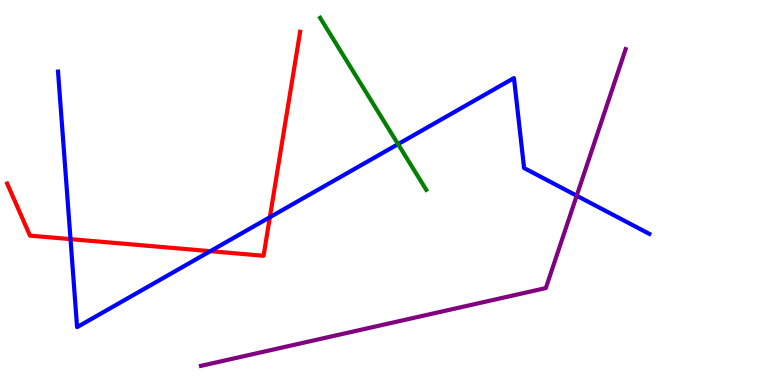[{'lines': ['blue', 'red'], 'intersections': [{'x': 0.91, 'y': 3.79}, {'x': 2.71, 'y': 3.48}, {'x': 3.48, 'y': 4.36}]}, {'lines': ['green', 'red'], 'intersections': []}, {'lines': ['purple', 'red'], 'intersections': []}, {'lines': ['blue', 'green'], 'intersections': [{'x': 5.14, 'y': 6.26}]}, {'lines': ['blue', 'purple'], 'intersections': [{'x': 7.44, 'y': 4.92}]}, {'lines': ['green', 'purple'], 'intersections': []}]